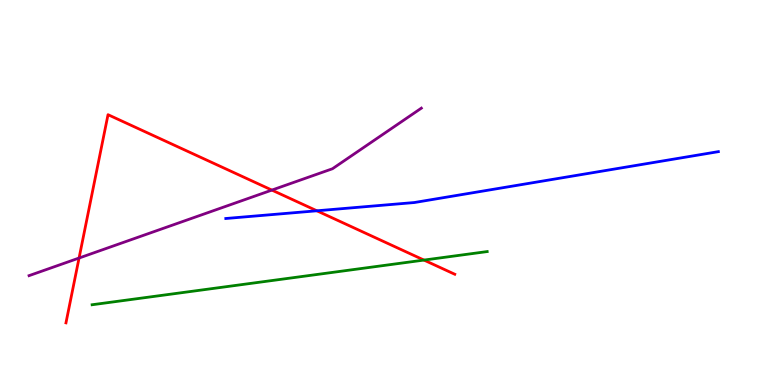[{'lines': ['blue', 'red'], 'intersections': [{'x': 4.09, 'y': 4.52}]}, {'lines': ['green', 'red'], 'intersections': [{'x': 5.47, 'y': 3.24}]}, {'lines': ['purple', 'red'], 'intersections': [{'x': 1.02, 'y': 3.3}, {'x': 3.51, 'y': 5.06}]}, {'lines': ['blue', 'green'], 'intersections': []}, {'lines': ['blue', 'purple'], 'intersections': []}, {'lines': ['green', 'purple'], 'intersections': []}]